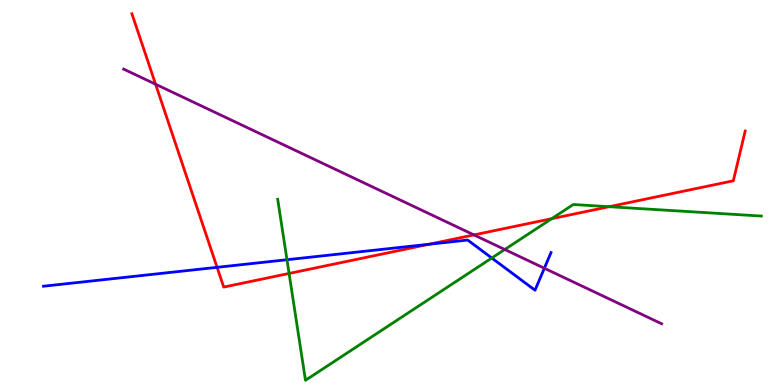[{'lines': ['blue', 'red'], 'intersections': [{'x': 2.8, 'y': 3.06}, {'x': 5.54, 'y': 3.66}]}, {'lines': ['green', 'red'], 'intersections': [{'x': 3.73, 'y': 2.9}, {'x': 7.12, 'y': 4.32}, {'x': 7.86, 'y': 4.63}]}, {'lines': ['purple', 'red'], 'intersections': [{'x': 2.01, 'y': 7.81}, {'x': 6.11, 'y': 3.9}]}, {'lines': ['blue', 'green'], 'intersections': [{'x': 3.7, 'y': 3.25}, {'x': 6.35, 'y': 3.3}]}, {'lines': ['blue', 'purple'], 'intersections': [{'x': 7.02, 'y': 3.03}]}, {'lines': ['green', 'purple'], 'intersections': [{'x': 6.51, 'y': 3.52}]}]